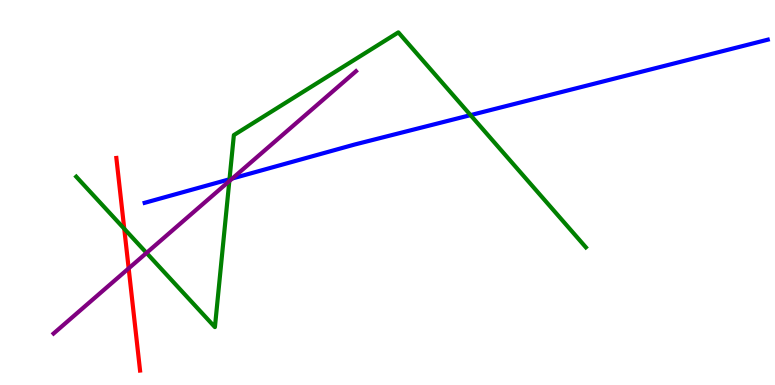[{'lines': ['blue', 'red'], 'intersections': []}, {'lines': ['green', 'red'], 'intersections': [{'x': 1.6, 'y': 4.06}]}, {'lines': ['purple', 'red'], 'intersections': [{'x': 1.66, 'y': 3.03}]}, {'lines': ['blue', 'green'], 'intersections': [{'x': 2.96, 'y': 5.34}, {'x': 6.07, 'y': 7.01}]}, {'lines': ['blue', 'purple'], 'intersections': [{'x': 3.0, 'y': 5.36}]}, {'lines': ['green', 'purple'], 'intersections': [{'x': 1.89, 'y': 3.43}, {'x': 2.96, 'y': 5.3}]}]